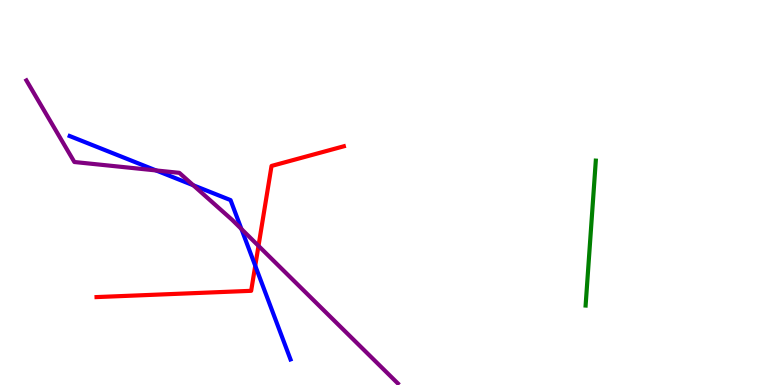[{'lines': ['blue', 'red'], 'intersections': [{'x': 3.29, 'y': 3.1}]}, {'lines': ['green', 'red'], 'intersections': []}, {'lines': ['purple', 'red'], 'intersections': [{'x': 3.34, 'y': 3.61}]}, {'lines': ['blue', 'green'], 'intersections': []}, {'lines': ['blue', 'purple'], 'intersections': [{'x': 2.01, 'y': 5.57}, {'x': 2.49, 'y': 5.19}, {'x': 3.12, 'y': 4.05}]}, {'lines': ['green', 'purple'], 'intersections': []}]